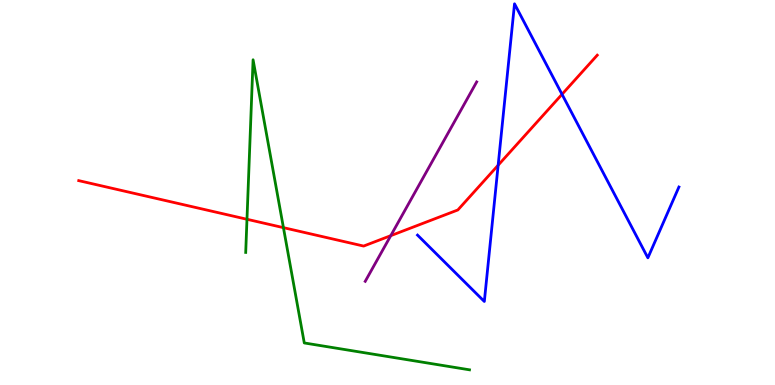[{'lines': ['blue', 'red'], 'intersections': [{'x': 6.43, 'y': 5.71}, {'x': 7.25, 'y': 7.55}]}, {'lines': ['green', 'red'], 'intersections': [{'x': 3.19, 'y': 4.3}, {'x': 3.66, 'y': 4.09}]}, {'lines': ['purple', 'red'], 'intersections': [{'x': 5.04, 'y': 3.88}]}, {'lines': ['blue', 'green'], 'intersections': []}, {'lines': ['blue', 'purple'], 'intersections': []}, {'lines': ['green', 'purple'], 'intersections': []}]